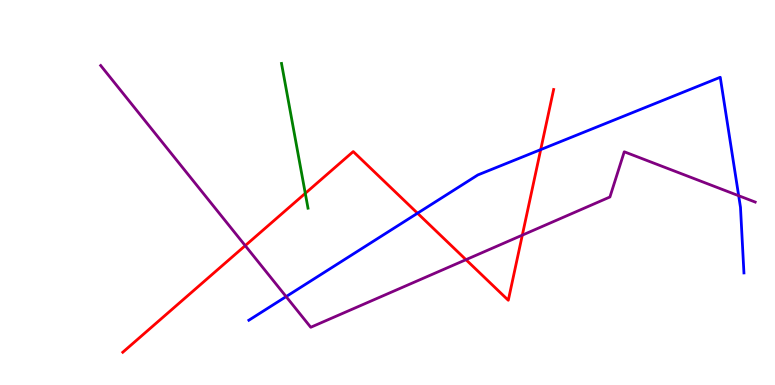[{'lines': ['blue', 'red'], 'intersections': [{'x': 5.39, 'y': 4.46}, {'x': 6.98, 'y': 6.11}]}, {'lines': ['green', 'red'], 'intersections': [{'x': 3.94, 'y': 4.98}]}, {'lines': ['purple', 'red'], 'intersections': [{'x': 3.16, 'y': 3.62}, {'x': 6.01, 'y': 3.26}, {'x': 6.74, 'y': 3.89}]}, {'lines': ['blue', 'green'], 'intersections': []}, {'lines': ['blue', 'purple'], 'intersections': [{'x': 3.69, 'y': 2.3}, {'x': 9.53, 'y': 4.92}]}, {'lines': ['green', 'purple'], 'intersections': []}]